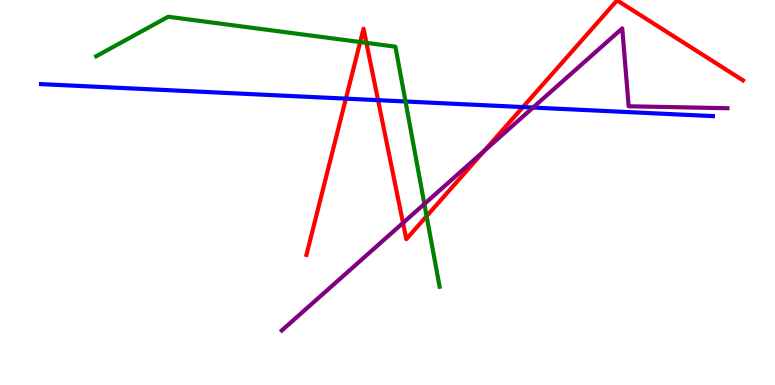[{'lines': ['blue', 'red'], 'intersections': [{'x': 4.46, 'y': 7.44}, {'x': 4.88, 'y': 7.4}, {'x': 6.75, 'y': 7.22}]}, {'lines': ['green', 'red'], 'intersections': [{'x': 4.65, 'y': 8.91}, {'x': 4.73, 'y': 8.89}, {'x': 5.5, 'y': 4.39}]}, {'lines': ['purple', 'red'], 'intersections': [{'x': 5.2, 'y': 4.21}, {'x': 6.25, 'y': 6.08}]}, {'lines': ['blue', 'green'], 'intersections': [{'x': 5.23, 'y': 7.36}]}, {'lines': ['blue', 'purple'], 'intersections': [{'x': 6.88, 'y': 7.21}]}, {'lines': ['green', 'purple'], 'intersections': [{'x': 5.48, 'y': 4.7}]}]